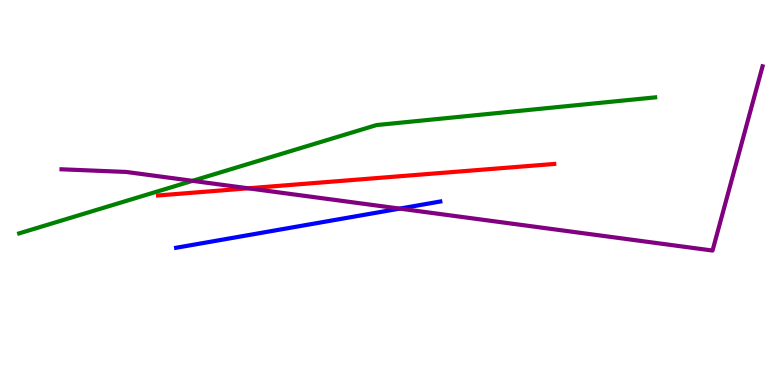[{'lines': ['blue', 'red'], 'intersections': []}, {'lines': ['green', 'red'], 'intersections': []}, {'lines': ['purple', 'red'], 'intersections': [{'x': 3.2, 'y': 5.11}]}, {'lines': ['blue', 'green'], 'intersections': []}, {'lines': ['blue', 'purple'], 'intersections': [{'x': 5.16, 'y': 4.58}]}, {'lines': ['green', 'purple'], 'intersections': [{'x': 2.48, 'y': 5.3}]}]